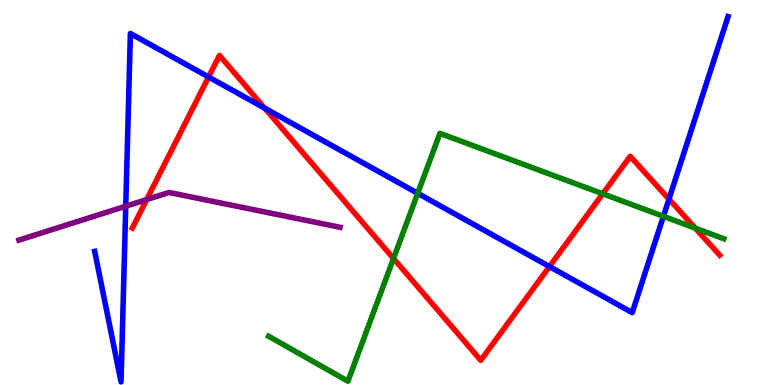[{'lines': ['blue', 'red'], 'intersections': [{'x': 2.69, 'y': 8.0}, {'x': 3.42, 'y': 7.19}, {'x': 7.09, 'y': 3.08}, {'x': 8.63, 'y': 4.83}]}, {'lines': ['green', 'red'], 'intersections': [{'x': 5.08, 'y': 3.29}, {'x': 7.78, 'y': 4.97}, {'x': 8.97, 'y': 4.07}]}, {'lines': ['purple', 'red'], 'intersections': [{'x': 1.89, 'y': 4.82}]}, {'lines': ['blue', 'green'], 'intersections': [{'x': 5.39, 'y': 4.98}, {'x': 8.56, 'y': 4.38}]}, {'lines': ['blue', 'purple'], 'intersections': [{'x': 1.62, 'y': 4.64}]}, {'lines': ['green', 'purple'], 'intersections': []}]